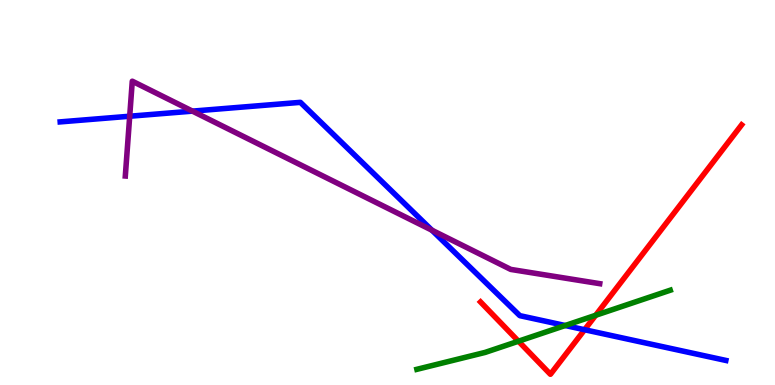[{'lines': ['blue', 'red'], 'intersections': [{'x': 7.54, 'y': 1.44}]}, {'lines': ['green', 'red'], 'intersections': [{'x': 6.69, 'y': 1.14}, {'x': 7.69, 'y': 1.81}]}, {'lines': ['purple', 'red'], 'intersections': []}, {'lines': ['blue', 'green'], 'intersections': [{'x': 7.29, 'y': 1.55}]}, {'lines': ['blue', 'purple'], 'intersections': [{'x': 1.67, 'y': 6.98}, {'x': 2.48, 'y': 7.11}, {'x': 5.57, 'y': 4.02}]}, {'lines': ['green', 'purple'], 'intersections': []}]